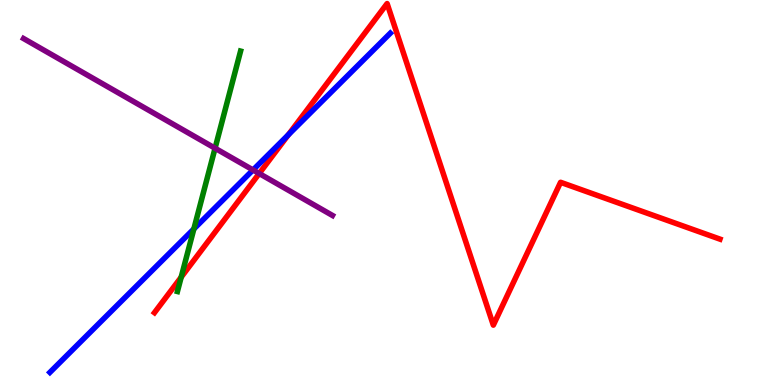[{'lines': ['blue', 'red'], 'intersections': [{'x': 3.72, 'y': 6.5}]}, {'lines': ['green', 'red'], 'intersections': [{'x': 2.34, 'y': 2.8}]}, {'lines': ['purple', 'red'], 'intersections': [{'x': 3.34, 'y': 5.49}]}, {'lines': ['blue', 'green'], 'intersections': [{'x': 2.5, 'y': 4.05}]}, {'lines': ['blue', 'purple'], 'intersections': [{'x': 3.26, 'y': 5.59}]}, {'lines': ['green', 'purple'], 'intersections': [{'x': 2.78, 'y': 6.15}]}]